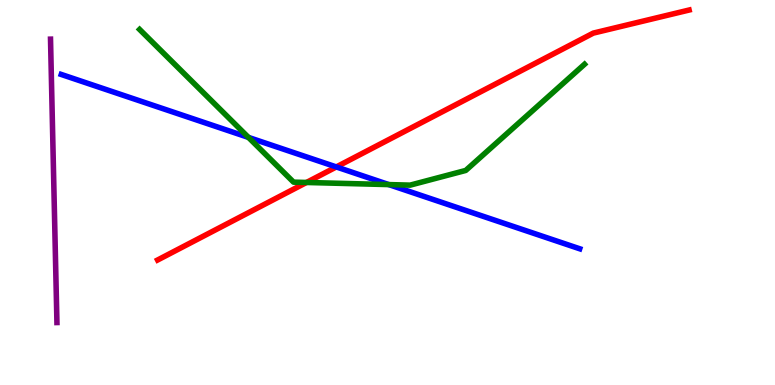[{'lines': ['blue', 'red'], 'intersections': [{'x': 4.34, 'y': 5.66}]}, {'lines': ['green', 'red'], 'intersections': [{'x': 3.95, 'y': 5.26}]}, {'lines': ['purple', 'red'], 'intersections': []}, {'lines': ['blue', 'green'], 'intersections': [{'x': 3.21, 'y': 6.43}, {'x': 5.02, 'y': 5.21}]}, {'lines': ['blue', 'purple'], 'intersections': []}, {'lines': ['green', 'purple'], 'intersections': []}]